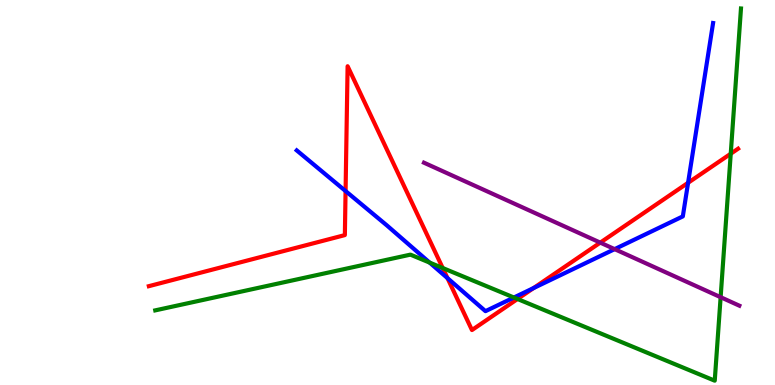[{'lines': ['blue', 'red'], 'intersections': [{'x': 4.46, 'y': 5.04}, {'x': 5.77, 'y': 2.78}, {'x': 6.88, 'y': 2.52}, {'x': 8.88, 'y': 5.25}]}, {'lines': ['green', 'red'], 'intersections': [{'x': 5.71, 'y': 3.04}, {'x': 6.68, 'y': 2.23}, {'x': 9.43, 'y': 6.01}]}, {'lines': ['purple', 'red'], 'intersections': [{'x': 7.75, 'y': 3.7}]}, {'lines': ['blue', 'green'], 'intersections': [{'x': 5.54, 'y': 3.18}, {'x': 6.63, 'y': 2.27}]}, {'lines': ['blue', 'purple'], 'intersections': [{'x': 7.93, 'y': 3.53}]}, {'lines': ['green', 'purple'], 'intersections': [{'x': 9.3, 'y': 2.28}]}]